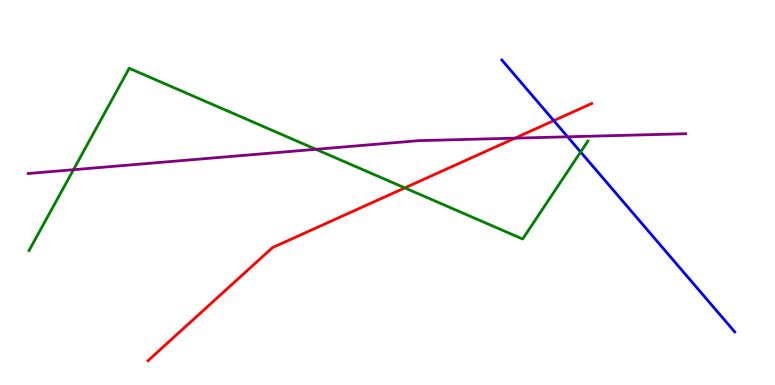[{'lines': ['blue', 'red'], 'intersections': [{'x': 7.15, 'y': 6.87}]}, {'lines': ['green', 'red'], 'intersections': [{'x': 5.22, 'y': 5.12}]}, {'lines': ['purple', 'red'], 'intersections': [{'x': 6.65, 'y': 6.41}]}, {'lines': ['blue', 'green'], 'intersections': [{'x': 7.49, 'y': 6.05}]}, {'lines': ['blue', 'purple'], 'intersections': [{'x': 7.32, 'y': 6.45}]}, {'lines': ['green', 'purple'], 'intersections': [{'x': 0.948, 'y': 5.59}, {'x': 4.08, 'y': 6.12}]}]